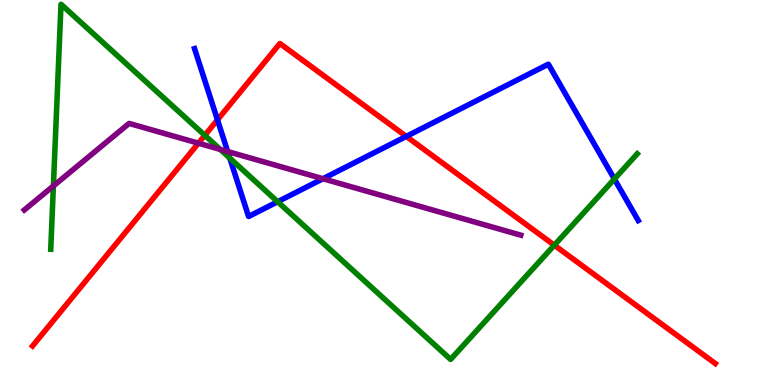[{'lines': ['blue', 'red'], 'intersections': [{'x': 2.81, 'y': 6.89}, {'x': 5.24, 'y': 6.46}]}, {'lines': ['green', 'red'], 'intersections': [{'x': 2.64, 'y': 6.48}, {'x': 7.15, 'y': 3.63}]}, {'lines': ['purple', 'red'], 'intersections': [{'x': 2.56, 'y': 6.28}]}, {'lines': ['blue', 'green'], 'intersections': [{'x': 2.97, 'y': 5.89}, {'x': 3.58, 'y': 4.76}, {'x': 7.93, 'y': 5.35}]}, {'lines': ['blue', 'purple'], 'intersections': [{'x': 2.94, 'y': 6.06}, {'x': 4.17, 'y': 5.36}]}, {'lines': ['green', 'purple'], 'intersections': [{'x': 0.689, 'y': 5.17}, {'x': 2.84, 'y': 6.12}]}]